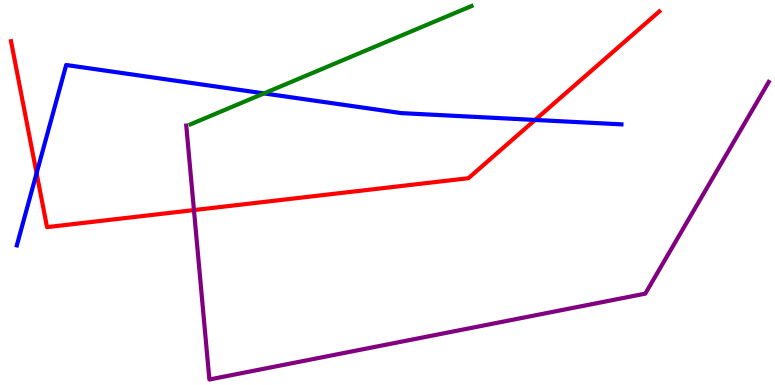[{'lines': ['blue', 'red'], 'intersections': [{'x': 0.472, 'y': 5.5}, {'x': 6.9, 'y': 6.88}]}, {'lines': ['green', 'red'], 'intersections': []}, {'lines': ['purple', 'red'], 'intersections': [{'x': 2.5, 'y': 4.54}]}, {'lines': ['blue', 'green'], 'intersections': [{'x': 3.41, 'y': 7.57}]}, {'lines': ['blue', 'purple'], 'intersections': []}, {'lines': ['green', 'purple'], 'intersections': []}]